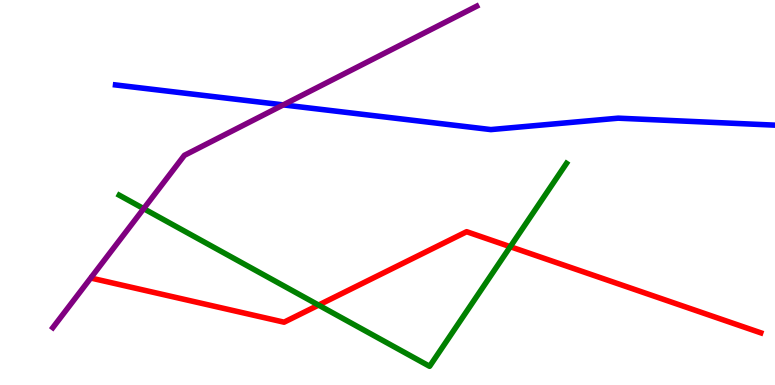[{'lines': ['blue', 'red'], 'intersections': []}, {'lines': ['green', 'red'], 'intersections': [{'x': 4.11, 'y': 2.08}, {'x': 6.58, 'y': 3.59}]}, {'lines': ['purple', 'red'], 'intersections': []}, {'lines': ['blue', 'green'], 'intersections': []}, {'lines': ['blue', 'purple'], 'intersections': [{'x': 3.65, 'y': 7.28}]}, {'lines': ['green', 'purple'], 'intersections': [{'x': 1.85, 'y': 4.58}]}]